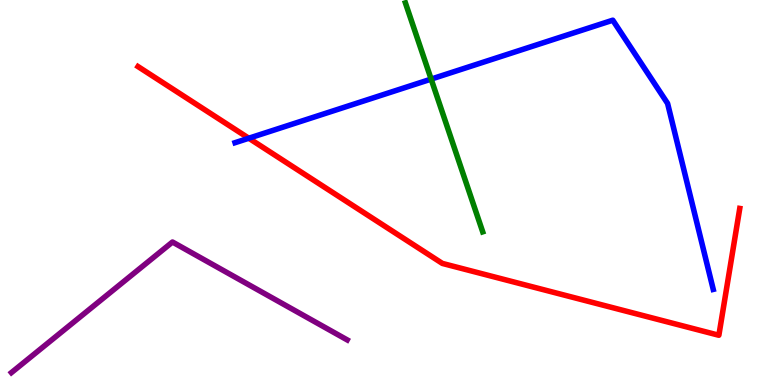[{'lines': ['blue', 'red'], 'intersections': [{'x': 3.21, 'y': 6.41}]}, {'lines': ['green', 'red'], 'intersections': []}, {'lines': ['purple', 'red'], 'intersections': []}, {'lines': ['blue', 'green'], 'intersections': [{'x': 5.56, 'y': 7.95}]}, {'lines': ['blue', 'purple'], 'intersections': []}, {'lines': ['green', 'purple'], 'intersections': []}]